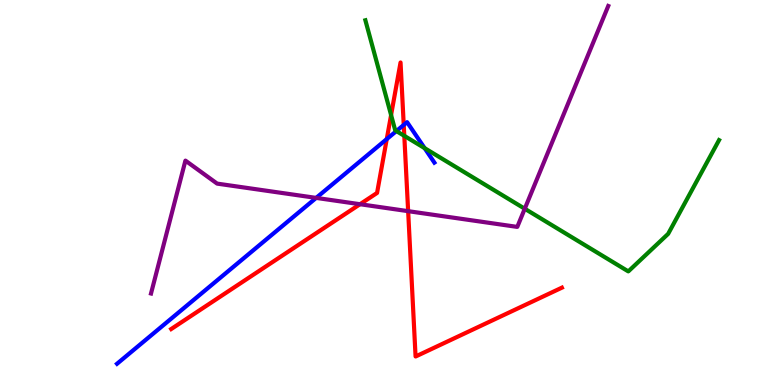[{'lines': ['blue', 'red'], 'intersections': [{'x': 4.99, 'y': 6.39}, {'x': 5.21, 'y': 6.75}]}, {'lines': ['green', 'red'], 'intersections': [{'x': 5.05, 'y': 7.01}, {'x': 5.22, 'y': 6.47}]}, {'lines': ['purple', 'red'], 'intersections': [{'x': 4.65, 'y': 4.7}, {'x': 5.27, 'y': 4.52}]}, {'lines': ['blue', 'green'], 'intersections': [{'x': 5.11, 'y': 6.6}, {'x': 5.48, 'y': 6.15}]}, {'lines': ['blue', 'purple'], 'intersections': [{'x': 4.08, 'y': 4.86}]}, {'lines': ['green', 'purple'], 'intersections': [{'x': 6.77, 'y': 4.58}]}]